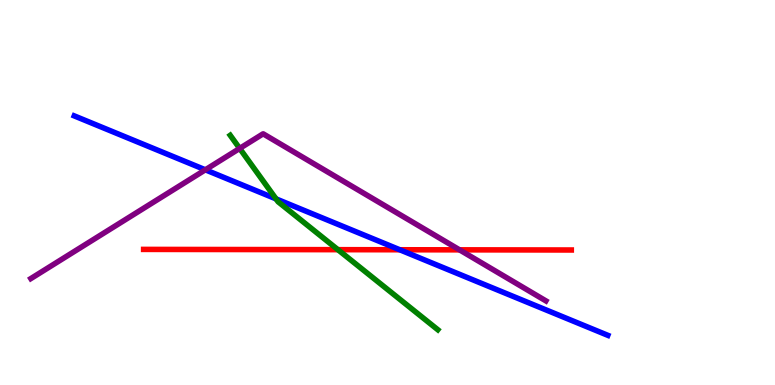[{'lines': ['blue', 'red'], 'intersections': [{'x': 5.16, 'y': 3.51}]}, {'lines': ['green', 'red'], 'intersections': [{'x': 4.36, 'y': 3.52}]}, {'lines': ['purple', 'red'], 'intersections': [{'x': 5.93, 'y': 3.51}]}, {'lines': ['blue', 'green'], 'intersections': [{'x': 3.56, 'y': 4.83}]}, {'lines': ['blue', 'purple'], 'intersections': [{'x': 2.65, 'y': 5.59}]}, {'lines': ['green', 'purple'], 'intersections': [{'x': 3.09, 'y': 6.14}]}]